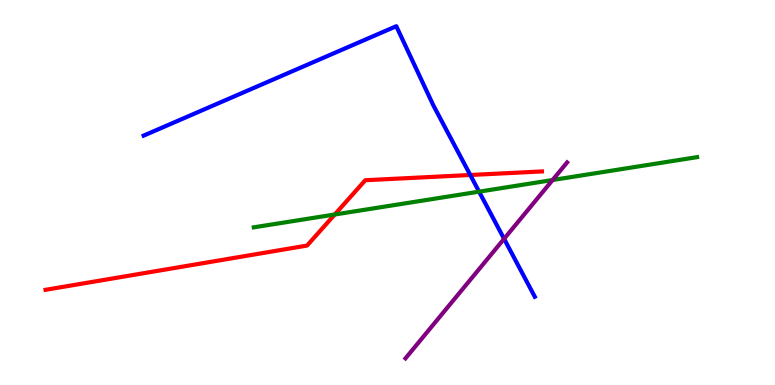[{'lines': ['blue', 'red'], 'intersections': [{'x': 6.07, 'y': 5.45}]}, {'lines': ['green', 'red'], 'intersections': [{'x': 4.32, 'y': 4.43}]}, {'lines': ['purple', 'red'], 'intersections': []}, {'lines': ['blue', 'green'], 'intersections': [{'x': 6.18, 'y': 5.02}]}, {'lines': ['blue', 'purple'], 'intersections': [{'x': 6.5, 'y': 3.8}]}, {'lines': ['green', 'purple'], 'intersections': [{'x': 7.13, 'y': 5.32}]}]